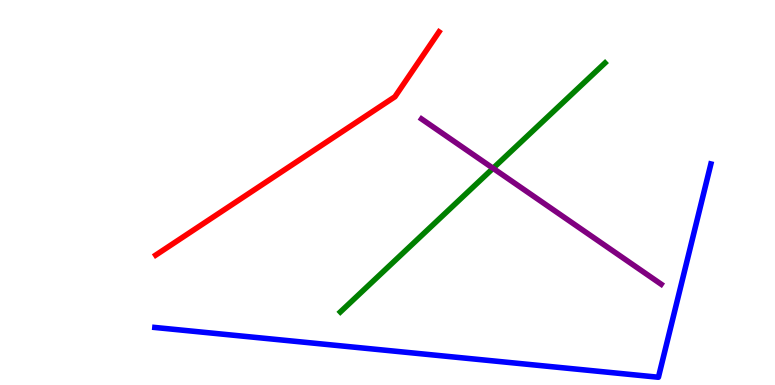[{'lines': ['blue', 'red'], 'intersections': []}, {'lines': ['green', 'red'], 'intersections': []}, {'lines': ['purple', 'red'], 'intersections': []}, {'lines': ['blue', 'green'], 'intersections': []}, {'lines': ['blue', 'purple'], 'intersections': []}, {'lines': ['green', 'purple'], 'intersections': [{'x': 6.36, 'y': 5.63}]}]